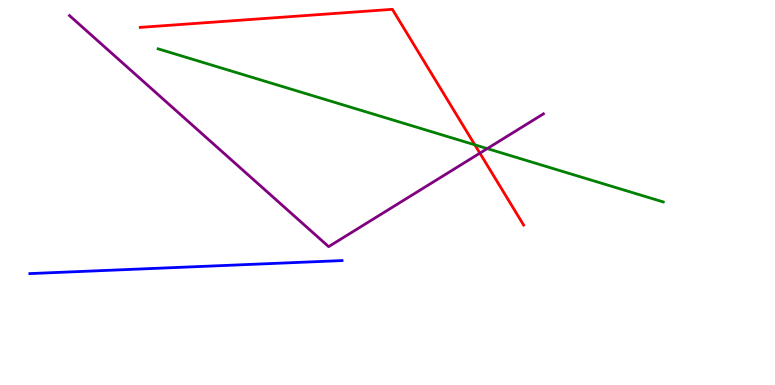[{'lines': ['blue', 'red'], 'intersections': []}, {'lines': ['green', 'red'], 'intersections': [{'x': 6.13, 'y': 6.24}]}, {'lines': ['purple', 'red'], 'intersections': [{'x': 6.19, 'y': 6.02}]}, {'lines': ['blue', 'green'], 'intersections': []}, {'lines': ['blue', 'purple'], 'intersections': []}, {'lines': ['green', 'purple'], 'intersections': [{'x': 6.29, 'y': 6.14}]}]